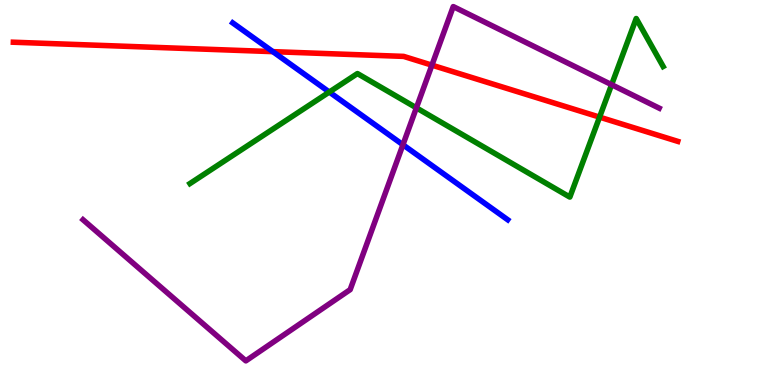[{'lines': ['blue', 'red'], 'intersections': [{'x': 3.52, 'y': 8.66}]}, {'lines': ['green', 'red'], 'intersections': [{'x': 7.74, 'y': 6.96}]}, {'lines': ['purple', 'red'], 'intersections': [{'x': 5.57, 'y': 8.31}]}, {'lines': ['blue', 'green'], 'intersections': [{'x': 4.25, 'y': 7.61}]}, {'lines': ['blue', 'purple'], 'intersections': [{'x': 5.2, 'y': 6.24}]}, {'lines': ['green', 'purple'], 'intersections': [{'x': 5.37, 'y': 7.2}, {'x': 7.89, 'y': 7.8}]}]